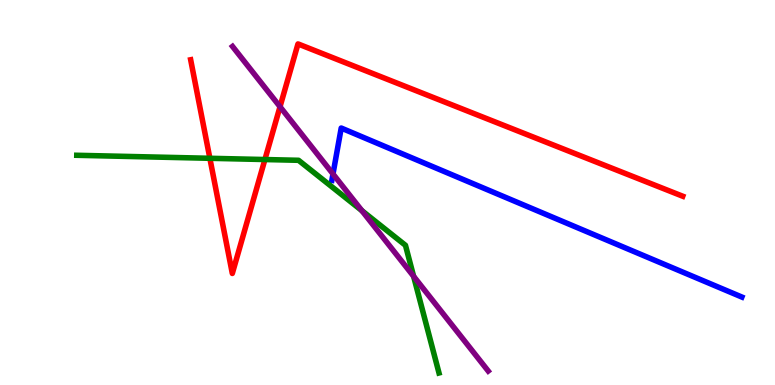[{'lines': ['blue', 'red'], 'intersections': []}, {'lines': ['green', 'red'], 'intersections': [{'x': 2.71, 'y': 5.89}, {'x': 3.42, 'y': 5.86}]}, {'lines': ['purple', 'red'], 'intersections': [{'x': 3.61, 'y': 7.23}]}, {'lines': ['blue', 'green'], 'intersections': []}, {'lines': ['blue', 'purple'], 'intersections': [{'x': 4.3, 'y': 5.48}]}, {'lines': ['green', 'purple'], 'intersections': [{'x': 4.67, 'y': 4.53}, {'x': 5.34, 'y': 2.82}]}]